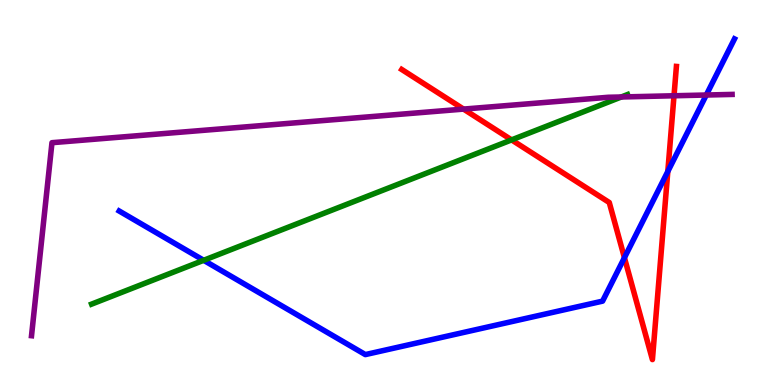[{'lines': ['blue', 'red'], 'intersections': [{'x': 8.06, 'y': 3.31}, {'x': 8.62, 'y': 5.55}]}, {'lines': ['green', 'red'], 'intersections': [{'x': 6.6, 'y': 6.37}]}, {'lines': ['purple', 'red'], 'intersections': [{'x': 5.98, 'y': 7.17}, {'x': 8.7, 'y': 7.51}]}, {'lines': ['blue', 'green'], 'intersections': [{'x': 2.63, 'y': 3.24}]}, {'lines': ['blue', 'purple'], 'intersections': [{'x': 9.11, 'y': 7.53}]}, {'lines': ['green', 'purple'], 'intersections': [{'x': 8.02, 'y': 7.48}]}]